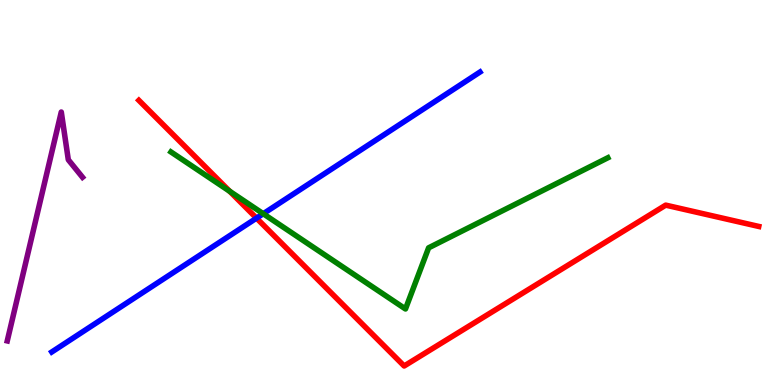[{'lines': ['blue', 'red'], 'intersections': [{'x': 3.31, 'y': 4.33}]}, {'lines': ['green', 'red'], 'intersections': [{'x': 2.96, 'y': 5.03}]}, {'lines': ['purple', 'red'], 'intersections': []}, {'lines': ['blue', 'green'], 'intersections': [{'x': 3.4, 'y': 4.45}]}, {'lines': ['blue', 'purple'], 'intersections': []}, {'lines': ['green', 'purple'], 'intersections': []}]